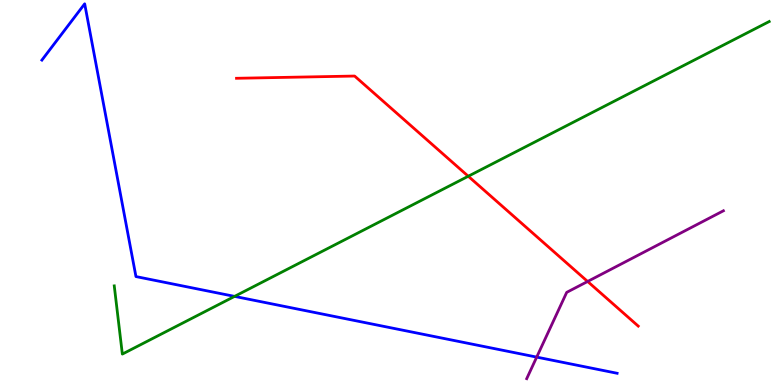[{'lines': ['blue', 'red'], 'intersections': []}, {'lines': ['green', 'red'], 'intersections': [{'x': 6.04, 'y': 5.42}]}, {'lines': ['purple', 'red'], 'intersections': [{'x': 7.58, 'y': 2.69}]}, {'lines': ['blue', 'green'], 'intersections': [{'x': 3.03, 'y': 2.3}]}, {'lines': ['blue', 'purple'], 'intersections': [{'x': 6.93, 'y': 0.725}]}, {'lines': ['green', 'purple'], 'intersections': []}]